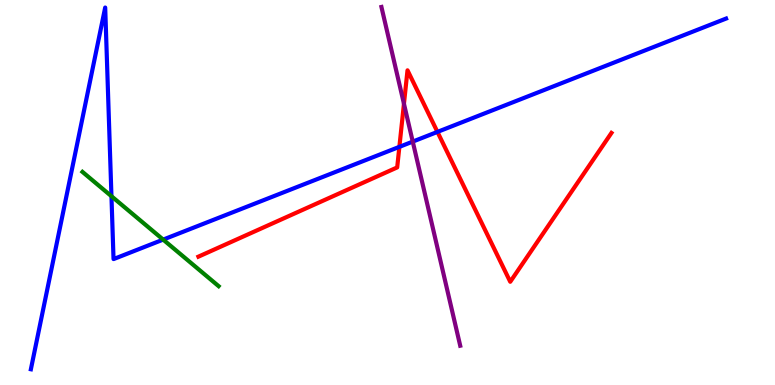[{'lines': ['blue', 'red'], 'intersections': [{'x': 5.15, 'y': 6.19}, {'x': 5.64, 'y': 6.57}]}, {'lines': ['green', 'red'], 'intersections': []}, {'lines': ['purple', 'red'], 'intersections': [{'x': 5.21, 'y': 7.3}]}, {'lines': ['blue', 'green'], 'intersections': [{'x': 1.44, 'y': 4.9}, {'x': 2.11, 'y': 3.78}]}, {'lines': ['blue', 'purple'], 'intersections': [{'x': 5.33, 'y': 6.32}]}, {'lines': ['green', 'purple'], 'intersections': []}]